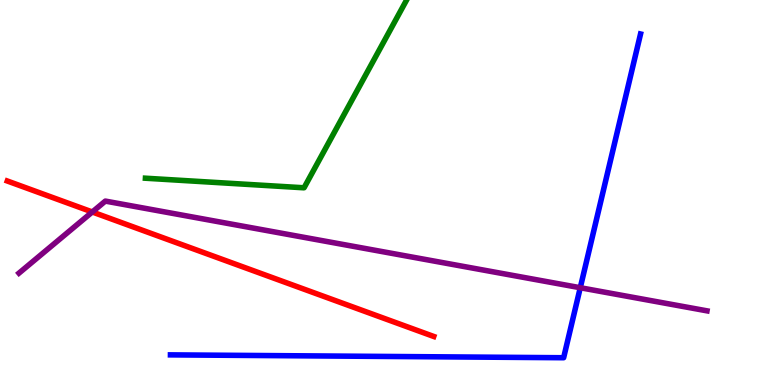[{'lines': ['blue', 'red'], 'intersections': []}, {'lines': ['green', 'red'], 'intersections': []}, {'lines': ['purple', 'red'], 'intersections': [{'x': 1.19, 'y': 4.49}]}, {'lines': ['blue', 'green'], 'intersections': []}, {'lines': ['blue', 'purple'], 'intersections': [{'x': 7.49, 'y': 2.53}]}, {'lines': ['green', 'purple'], 'intersections': []}]